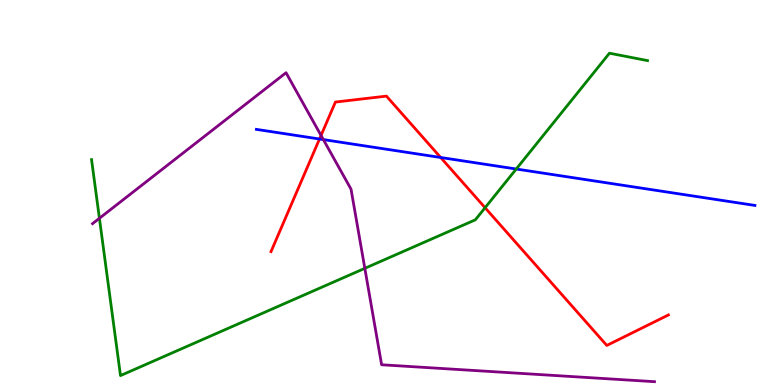[{'lines': ['blue', 'red'], 'intersections': [{'x': 4.12, 'y': 6.39}, {'x': 5.69, 'y': 5.91}]}, {'lines': ['green', 'red'], 'intersections': [{'x': 6.26, 'y': 4.6}]}, {'lines': ['purple', 'red'], 'intersections': [{'x': 4.14, 'y': 6.48}]}, {'lines': ['blue', 'green'], 'intersections': [{'x': 6.66, 'y': 5.61}]}, {'lines': ['blue', 'purple'], 'intersections': [{'x': 4.17, 'y': 6.37}]}, {'lines': ['green', 'purple'], 'intersections': [{'x': 1.28, 'y': 4.33}, {'x': 4.71, 'y': 3.03}]}]